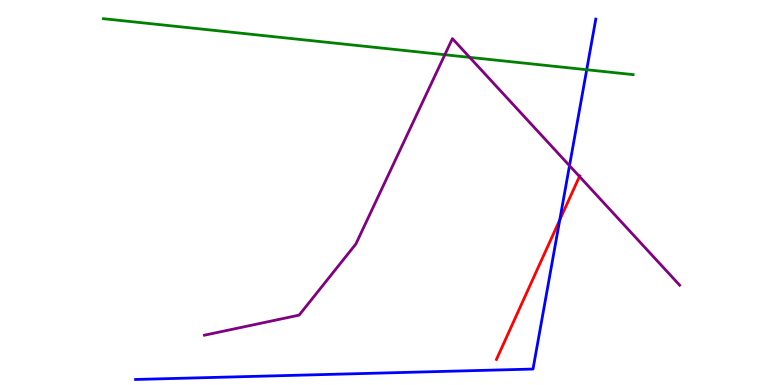[{'lines': ['blue', 'red'], 'intersections': [{'x': 7.22, 'y': 4.29}]}, {'lines': ['green', 'red'], 'intersections': []}, {'lines': ['purple', 'red'], 'intersections': [{'x': 7.48, 'y': 5.42}]}, {'lines': ['blue', 'green'], 'intersections': [{'x': 7.57, 'y': 8.19}]}, {'lines': ['blue', 'purple'], 'intersections': [{'x': 7.35, 'y': 5.7}]}, {'lines': ['green', 'purple'], 'intersections': [{'x': 5.74, 'y': 8.58}, {'x': 6.06, 'y': 8.51}]}]